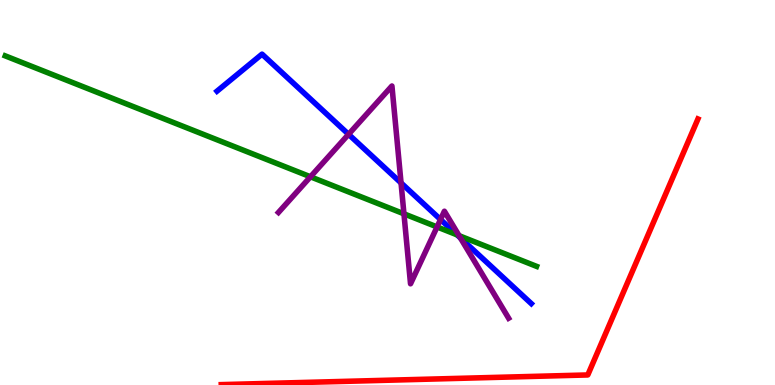[{'lines': ['blue', 'red'], 'intersections': []}, {'lines': ['green', 'red'], 'intersections': []}, {'lines': ['purple', 'red'], 'intersections': []}, {'lines': ['blue', 'green'], 'intersections': [{'x': 5.9, 'y': 3.9}]}, {'lines': ['blue', 'purple'], 'intersections': [{'x': 4.5, 'y': 6.51}, {'x': 5.17, 'y': 5.25}, {'x': 5.68, 'y': 4.3}, {'x': 5.94, 'y': 3.82}]}, {'lines': ['green', 'purple'], 'intersections': [{'x': 4.01, 'y': 5.41}, {'x': 5.21, 'y': 4.45}, {'x': 5.64, 'y': 4.11}, {'x': 5.92, 'y': 3.88}]}]